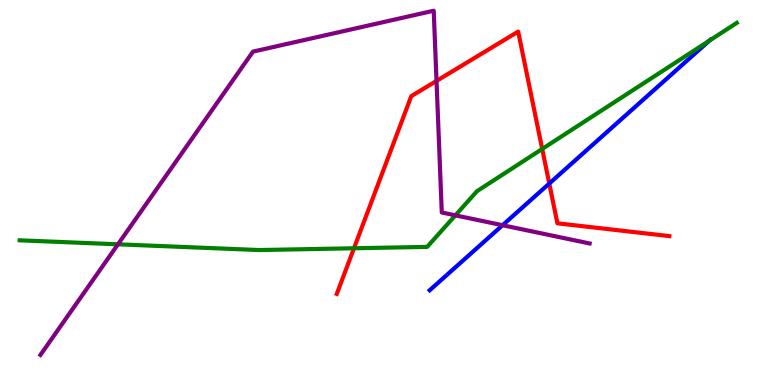[{'lines': ['blue', 'red'], 'intersections': [{'x': 7.09, 'y': 5.23}]}, {'lines': ['green', 'red'], 'intersections': [{'x': 4.57, 'y': 3.55}, {'x': 7.0, 'y': 6.13}]}, {'lines': ['purple', 'red'], 'intersections': [{'x': 5.63, 'y': 7.9}]}, {'lines': ['blue', 'green'], 'intersections': [{'x': 9.15, 'y': 8.94}]}, {'lines': ['blue', 'purple'], 'intersections': [{'x': 6.48, 'y': 4.15}]}, {'lines': ['green', 'purple'], 'intersections': [{'x': 1.52, 'y': 3.65}, {'x': 5.88, 'y': 4.41}]}]